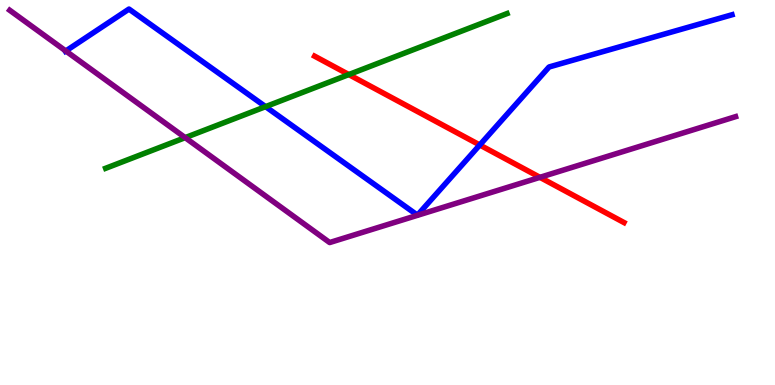[{'lines': ['blue', 'red'], 'intersections': [{'x': 6.19, 'y': 6.23}]}, {'lines': ['green', 'red'], 'intersections': [{'x': 4.5, 'y': 8.06}]}, {'lines': ['purple', 'red'], 'intersections': [{'x': 6.97, 'y': 5.39}]}, {'lines': ['blue', 'green'], 'intersections': [{'x': 3.43, 'y': 7.23}]}, {'lines': ['blue', 'purple'], 'intersections': [{'x': 0.849, 'y': 8.68}]}, {'lines': ['green', 'purple'], 'intersections': [{'x': 2.39, 'y': 6.42}]}]